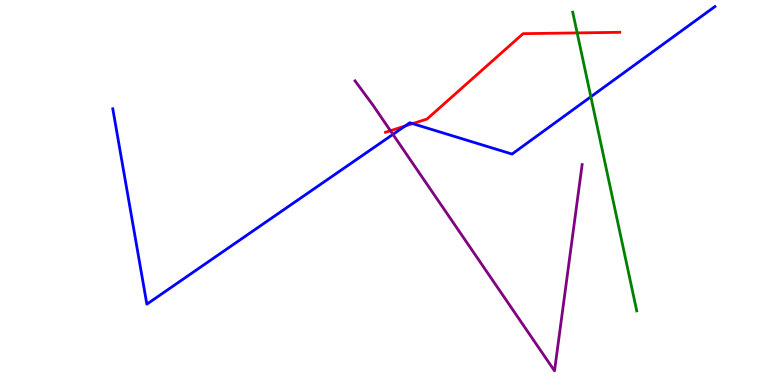[{'lines': ['blue', 'red'], 'intersections': [{'x': 5.23, 'y': 6.73}, {'x': 5.32, 'y': 6.79}]}, {'lines': ['green', 'red'], 'intersections': [{'x': 7.45, 'y': 9.15}]}, {'lines': ['purple', 'red'], 'intersections': [{'x': 5.04, 'y': 6.6}]}, {'lines': ['blue', 'green'], 'intersections': [{'x': 7.62, 'y': 7.49}]}, {'lines': ['blue', 'purple'], 'intersections': [{'x': 5.07, 'y': 6.51}]}, {'lines': ['green', 'purple'], 'intersections': []}]